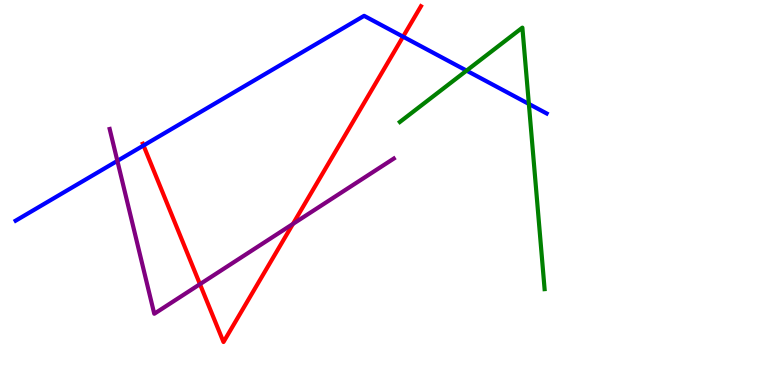[{'lines': ['blue', 'red'], 'intersections': [{'x': 1.85, 'y': 6.22}, {'x': 5.2, 'y': 9.05}]}, {'lines': ['green', 'red'], 'intersections': []}, {'lines': ['purple', 'red'], 'intersections': [{'x': 2.58, 'y': 2.62}, {'x': 3.78, 'y': 4.18}]}, {'lines': ['blue', 'green'], 'intersections': [{'x': 6.02, 'y': 8.17}, {'x': 6.82, 'y': 7.3}]}, {'lines': ['blue', 'purple'], 'intersections': [{'x': 1.51, 'y': 5.82}]}, {'lines': ['green', 'purple'], 'intersections': []}]